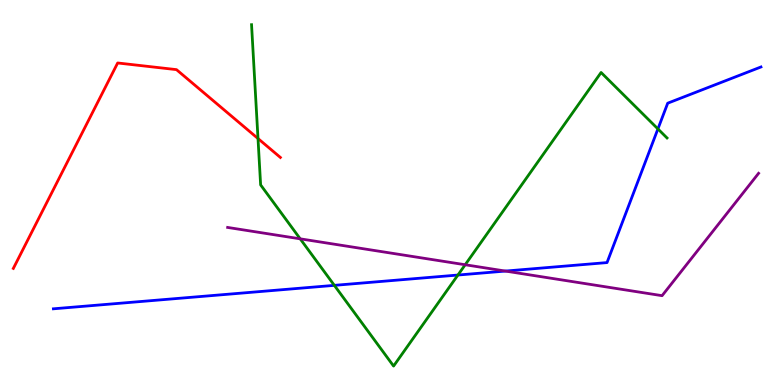[{'lines': ['blue', 'red'], 'intersections': []}, {'lines': ['green', 'red'], 'intersections': [{'x': 3.33, 'y': 6.4}]}, {'lines': ['purple', 'red'], 'intersections': []}, {'lines': ['blue', 'green'], 'intersections': [{'x': 4.31, 'y': 2.59}, {'x': 5.91, 'y': 2.86}, {'x': 8.49, 'y': 6.65}]}, {'lines': ['blue', 'purple'], 'intersections': [{'x': 6.52, 'y': 2.96}]}, {'lines': ['green', 'purple'], 'intersections': [{'x': 3.87, 'y': 3.8}, {'x': 6.0, 'y': 3.12}]}]